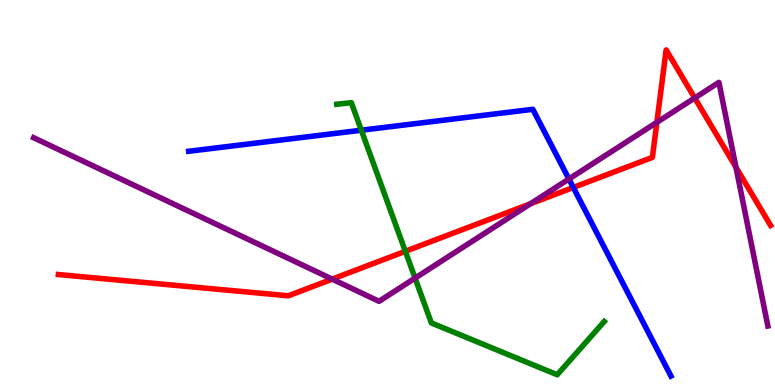[{'lines': ['blue', 'red'], 'intersections': [{'x': 7.4, 'y': 5.13}]}, {'lines': ['green', 'red'], 'intersections': [{'x': 5.23, 'y': 3.47}]}, {'lines': ['purple', 'red'], 'intersections': [{'x': 4.29, 'y': 2.75}, {'x': 6.85, 'y': 4.71}, {'x': 8.48, 'y': 6.82}, {'x': 8.96, 'y': 7.46}, {'x': 9.5, 'y': 5.65}]}, {'lines': ['blue', 'green'], 'intersections': [{'x': 4.66, 'y': 6.62}]}, {'lines': ['blue', 'purple'], 'intersections': [{'x': 7.34, 'y': 5.35}]}, {'lines': ['green', 'purple'], 'intersections': [{'x': 5.36, 'y': 2.78}]}]